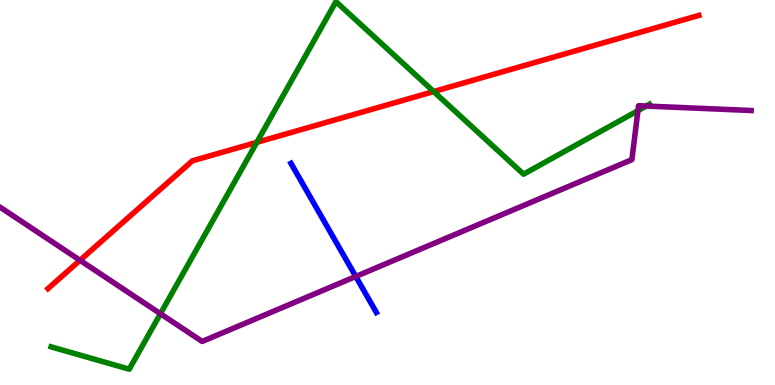[{'lines': ['blue', 'red'], 'intersections': []}, {'lines': ['green', 'red'], 'intersections': [{'x': 3.31, 'y': 6.3}, {'x': 5.6, 'y': 7.62}]}, {'lines': ['purple', 'red'], 'intersections': [{'x': 1.03, 'y': 3.24}]}, {'lines': ['blue', 'green'], 'intersections': []}, {'lines': ['blue', 'purple'], 'intersections': [{'x': 4.59, 'y': 2.82}]}, {'lines': ['green', 'purple'], 'intersections': [{'x': 2.07, 'y': 1.85}, {'x': 8.23, 'y': 7.13}, {'x': 8.34, 'y': 7.25}]}]